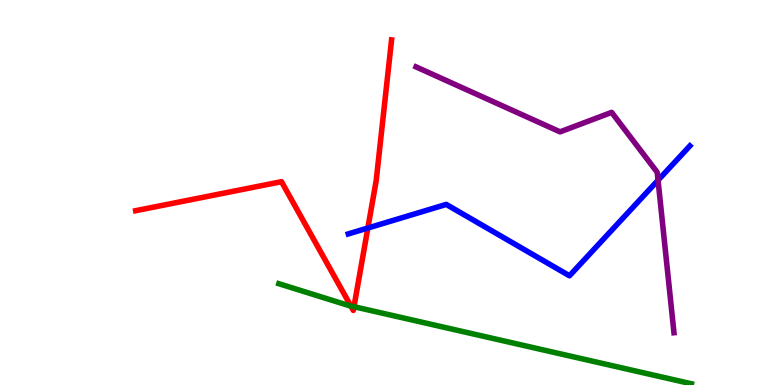[{'lines': ['blue', 'red'], 'intersections': [{'x': 4.75, 'y': 4.08}]}, {'lines': ['green', 'red'], 'intersections': [{'x': 4.53, 'y': 2.05}, {'x': 4.57, 'y': 2.03}]}, {'lines': ['purple', 'red'], 'intersections': []}, {'lines': ['blue', 'green'], 'intersections': []}, {'lines': ['blue', 'purple'], 'intersections': [{'x': 8.49, 'y': 5.32}]}, {'lines': ['green', 'purple'], 'intersections': []}]